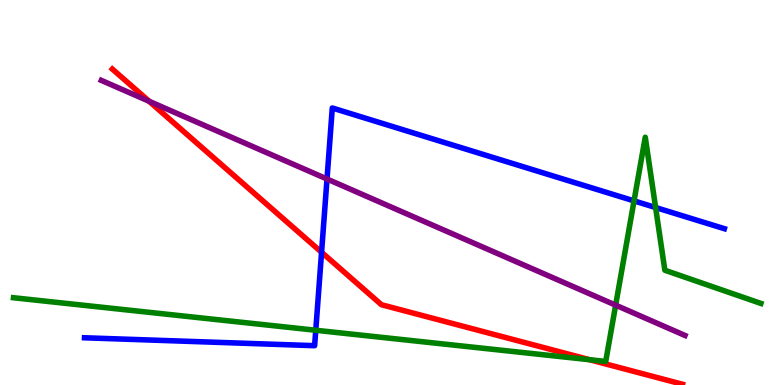[{'lines': ['blue', 'red'], 'intersections': [{'x': 4.15, 'y': 3.45}]}, {'lines': ['green', 'red'], 'intersections': [{'x': 7.61, 'y': 0.656}]}, {'lines': ['purple', 'red'], 'intersections': [{'x': 1.92, 'y': 7.37}]}, {'lines': ['blue', 'green'], 'intersections': [{'x': 4.07, 'y': 1.42}, {'x': 8.18, 'y': 4.78}, {'x': 8.46, 'y': 4.61}]}, {'lines': ['blue', 'purple'], 'intersections': [{'x': 4.22, 'y': 5.35}]}, {'lines': ['green', 'purple'], 'intersections': [{'x': 7.94, 'y': 2.07}]}]